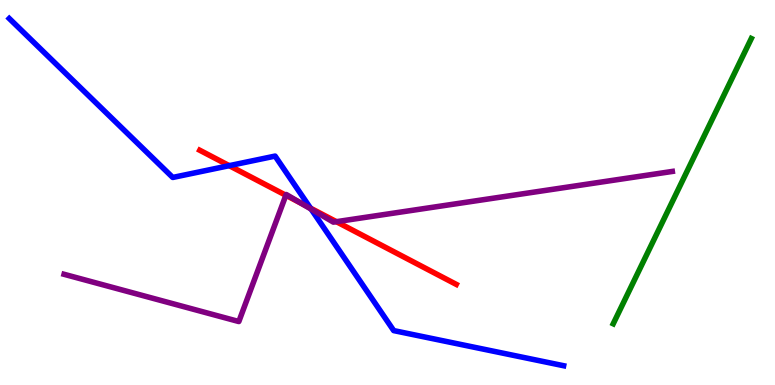[{'lines': ['blue', 'red'], 'intersections': [{'x': 2.96, 'y': 5.7}, {'x': 4.01, 'y': 4.59}]}, {'lines': ['green', 'red'], 'intersections': []}, {'lines': ['purple', 'red'], 'intersections': [{'x': 3.69, 'y': 4.93}, {'x': 3.89, 'y': 4.72}, {'x': 4.34, 'y': 4.24}]}, {'lines': ['blue', 'green'], 'intersections': []}, {'lines': ['blue', 'purple'], 'intersections': [{'x': 4.01, 'y': 4.57}]}, {'lines': ['green', 'purple'], 'intersections': []}]